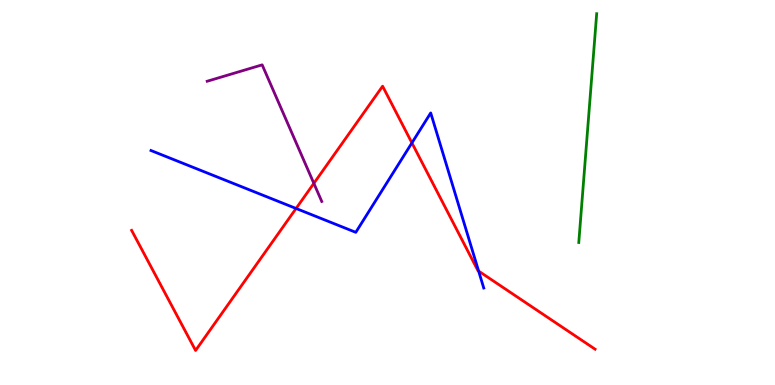[{'lines': ['blue', 'red'], 'intersections': [{'x': 3.82, 'y': 4.59}, {'x': 5.32, 'y': 6.29}, {'x': 6.18, 'y': 2.96}]}, {'lines': ['green', 'red'], 'intersections': []}, {'lines': ['purple', 'red'], 'intersections': [{'x': 4.05, 'y': 5.24}]}, {'lines': ['blue', 'green'], 'intersections': []}, {'lines': ['blue', 'purple'], 'intersections': []}, {'lines': ['green', 'purple'], 'intersections': []}]